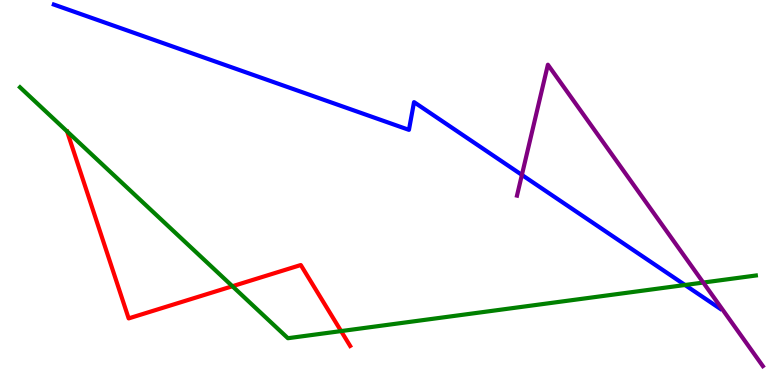[{'lines': ['blue', 'red'], 'intersections': []}, {'lines': ['green', 'red'], 'intersections': [{'x': 3.0, 'y': 2.57}, {'x': 4.4, 'y': 1.4}]}, {'lines': ['purple', 'red'], 'intersections': []}, {'lines': ['blue', 'green'], 'intersections': [{'x': 8.84, 'y': 2.6}]}, {'lines': ['blue', 'purple'], 'intersections': [{'x': 6.73, 'y': 5.46}]}, {'lines': ['green', 'purple'], 'intersections': [{'x': 9.07, 'y': 2.66}]}]